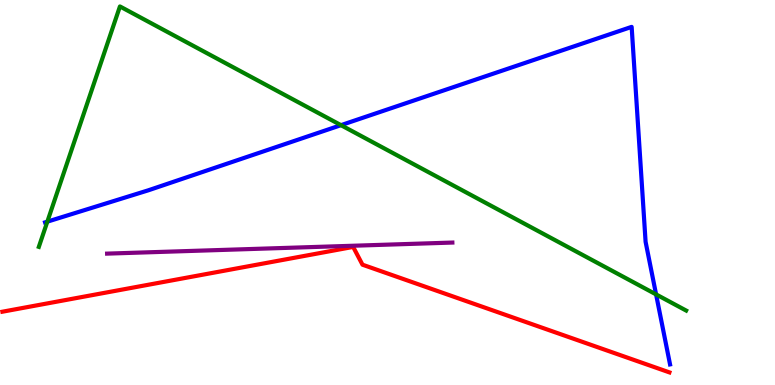[{'lines': ['blue', 'red'], 'intersections': []}, {'lines': ['green', 'red'], 'intersections': []}, {'lines': ['purple', 'red'], 'intersections': []}, {'lines': ['blue', 'green'], 'intersections': [{'x': 0.611, 'y': 4.24}, {'x': 4.4, 'y': 6.75}, {'x': 8.47, 'y': 2.35}]}, {'lines': ['blue', 'purple'], 'intersections': []}, {'lines': ['green', 'purple'], 'intersections': []}]